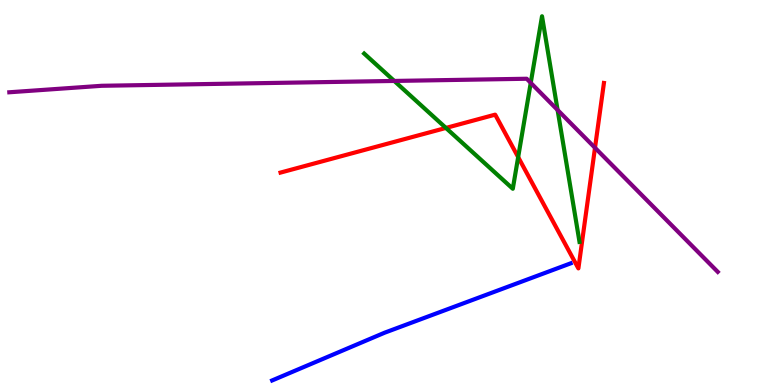[{'lines': ['blue', 'red'], 'intersections': []}, {'lines': ['green', 'red'], 'intersections': [{'x': 5.75, 'y': 6.68}, {'x': 6.69, 'y': 5.92}]}, {'lines': ['purple', 'red'], 'intersections': [{'x': 7.68, 'y': 6.16}]}, {'lines': ['blue', 'green'], 'intersections': []}, {'lines': ['blue', 'purple'], 'intersections': []}, {'lines': ['green', 'purple'], 'intersections': [{'x': 5.09, 'y': 7.9}, {'x': 6.85, 'y': 7.85}, {'x': 7.19, 'y': 7.14}]}]